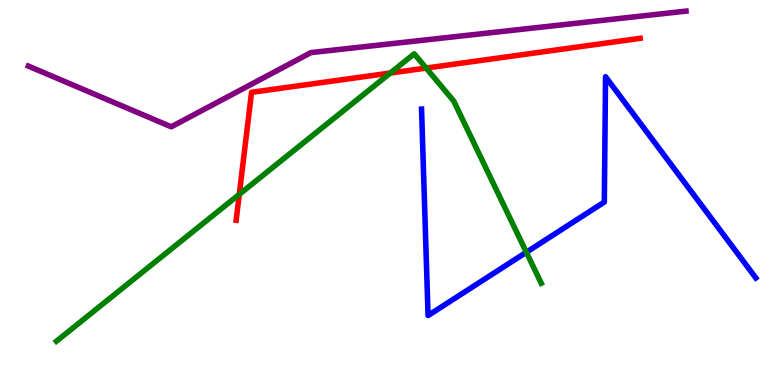[{'lines': ['blue', 'red'], 'intersections': []}, {'lines': ['green', 'red'], 'intersections': [{'x': 3.09, 'y': 4.95}, {'x': 5.04, 'y': 8.1}, {'x': 5.5, 'y': 8.23}]}, {'lines': ['purple', 'red'], 'intersections': []}, {'lines': ['blue', 'green'], 'intersections': [{'x': 6.79, 'y': 3.45}]}, {'lines': ['blue', 'purple'], 'intersections': []}, {'lines': ['green', 'purple'], 'intersections': []}]